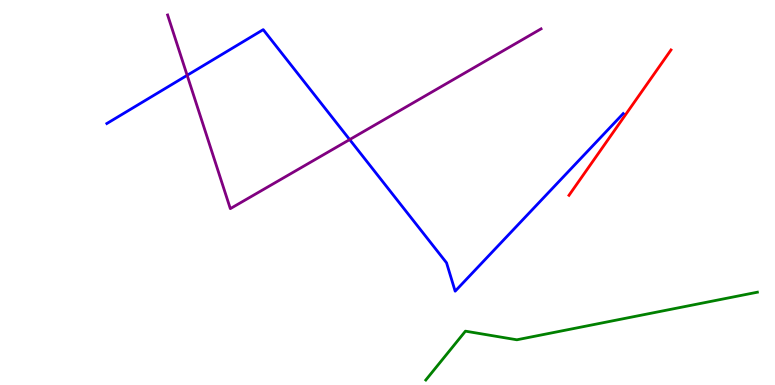[{'lines': ['blue', 'red'], 'intersections': []}, {'lines': ['green', 'red'], 'intersections': []}, {'lines': ['purple', 'red'], 'intersections': []}, {'lines': ['blue', 'green'], 'intersections': []}, {'lines': ['blue', 'purple'], 'intersections': [{'x': 2.41, 'y': 8.04}, {'x': 4.51, 'y': 6.37}]}, {'lines': ['green', 'purple'], 'intersections': []}]